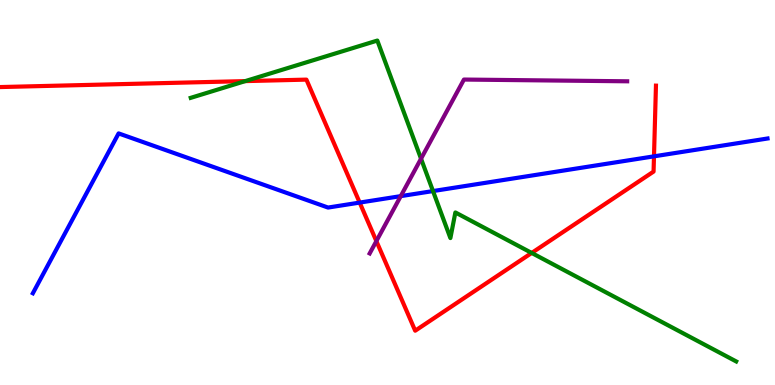[{'lines': ['blue', 'red'], 'intersections': [{'x': 4.64, 'y': 4.74}, {'x': 8.44, 'y': 5.94}]}, {'lines': ['green', 'red'], 'intersections': [{'x': 3.16, 'y': 7.89}, {'x': 6.86, 'y': 3.43}]}, {'lines': ['purple', 'red'], 'intersections': [{'x': 4.86, 'y': 3.74}]}, {'lines': ['blue', 'green'], 'intersections': [{'x': 5.59, 'y': 5.04}]}, {'lines': ['blue', 'purple'], 'intersections': [{'x': 5.17, 'y': 4.91}]}, {'lines': ['green', 'purple'], 'intersections': [{'x': 5.43, 'y': 5.88}]}]